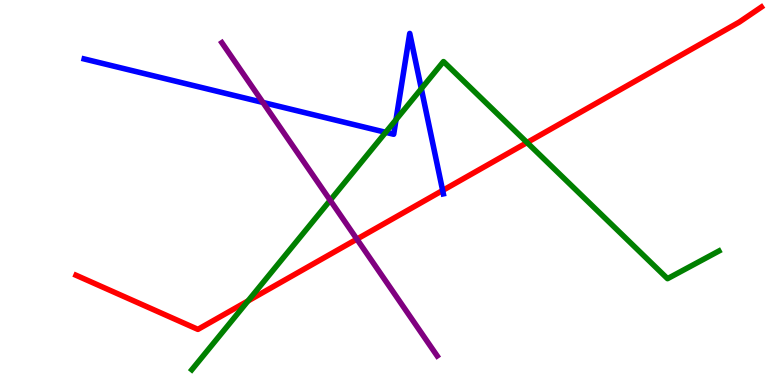[{'lines': ['blue', 'red'], 'intersections': [{'x': 5.71, 'y': 5.05}]}, {'lines': ['green', 'red'], 'intersections': [{'x': 3.2, 'y': 2.18}, {'x': 6.8, 'y': 6.3}]}, {'lines': ['purple', 'red'], 'intersections': [{'x': 4.61, 'y': 3.79}]}, {'lines': ['blue', 'green'], 'intersections': [{'x': 4.98, 'y': 6.56}, {'x': 5.11, 'y': 6.89}, {'x': 5.44, 'y': 7.7}]}, {'lines': ['blue', 'purple'], 'intersections': [{'x': 3.39, 'y': 7.34}]}, {'lines': ['green', 'purple'], 'intersections': [{'x': 4.26, 'y': 4.8}]}]